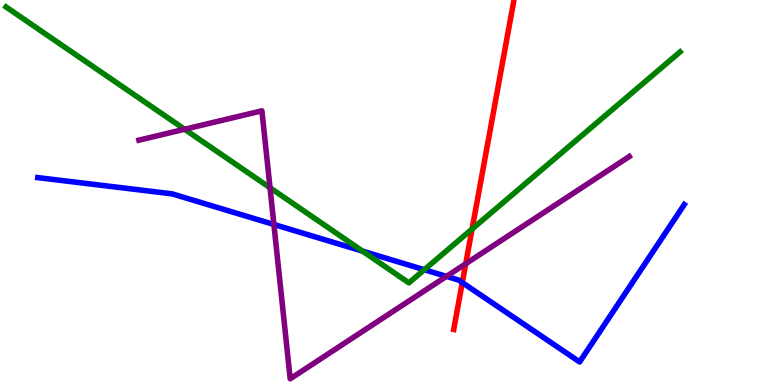[{'lines': ['blue', 'red'], 'intersections': [{'x': 5.97, 'y': 2.66}]}, {'lines': ['green', 'red'], 'intersections': [{'x': 6.09, 'y': 4.05}]}, {'lines': ['purple', 'red'], 'intersections': [{'x': 6.01, 'y': 3.15}]}, {'lines': ['blue', 'green'], 'intersections': [{'x': 4.68, 'y': 3.48}, {'x': 5.48, 'y': 2.99}]}, {'lines': ['blue', 'purple'], 'intersections': [{'x': 3.53, 'y': 4.17}, {'x': 5.76, 'y': 2.82}]}, {'lines': ['green', 'purple'], 'intersections': [{'x': 2.38, 'y': 6.64}, {'x': 3.48, 'y': 5.12}]}]